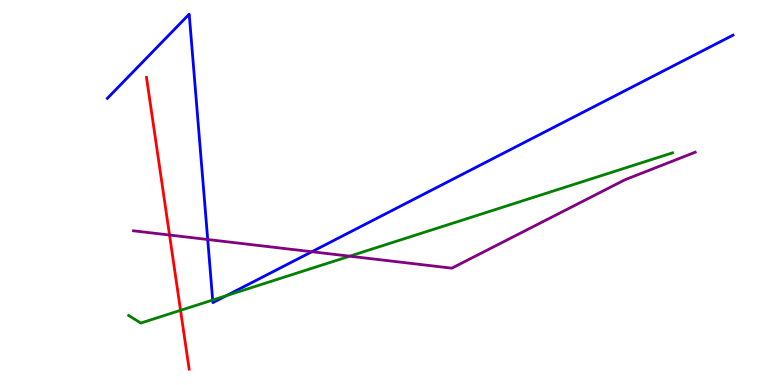[{'lines': ['blue', 'red'], 'intersections': []}, {'lines': ['green', 'red'], 'intersections': [{'x': 2.33, 'y': 1.94}]}, {'lines': ['purple', 'red'], 'intersections': [{'x': 2.19, 'y': 3.9}]}, {'lines': ['blue', 'green'], 'intersections': [{'x': 2.74, 'y': 2.21}, {'x': 2.92, 'y': 2.32}]}, {'lines': ['blue', 'purple'], 'intersections': [{'x': 2.68, 'y': 3.78}, {'x': 4.02, 'y': 3.46}]}, {'lines': ['green', 'purple'], 'intersections': [{'x': 4.51, 'y': 3.35}]}]